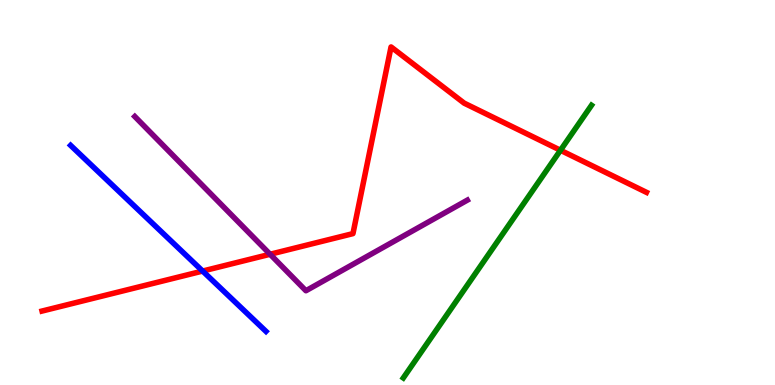[{'lines': ['blue', 'red'], 'intersections': [{'x': 2.61, 'y': 2.96}]}, {'lines': ['green', 'red'], 'intersections': [{'x': 7.23, 'y': 6.1}]}, {'lines': ['purple', 'red'], 'intersections': [{'x': 3.49, 'y': 3.4}]}, {'lines': ['blue', 'green'], 'intersections': []}, {'lines': ['blue', 'purple'], 'intersections': []}, {'lines': ['green', 'purple'], 'intersections': []}]